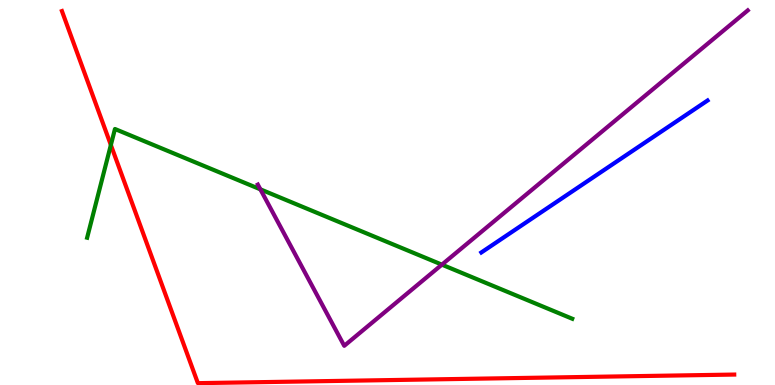[{'lines': ['blue', 'red'], 'intersections': []}, {'lines': ['green', 'red'], 'intersections': [{'x': 1.43, 'y': 6.23}]}, {'lines': ['purple', 'red'], 'intersections': []}, {'lines': ['blue', 'green'], 'intersections': []}, {'lines': ['blue', 'purple'], 'intersections': []}, {'lines': ['green', 'purple'], 'intersections': [{'x': 3.36, 'y': 5.08}, {'x': 5.7, 'y': 3.13}]}]